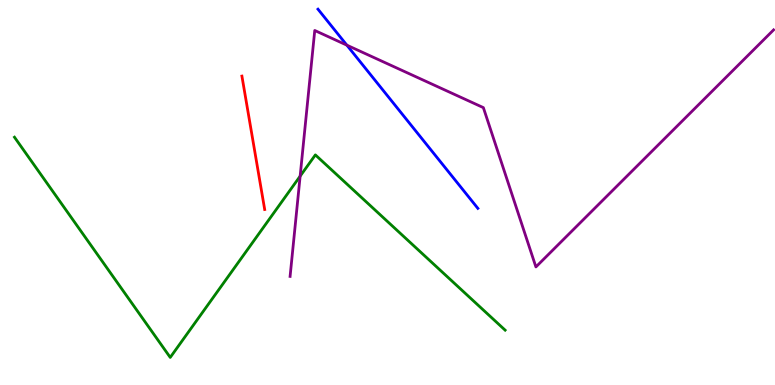[{'lines': ['blue', 'red'], 'intersections': []}, {'lines': ['green', 'red'], 'intersections': []}, {'lines': ['purple', 'red'], 'intersections': []}, {'lines': ['blue', 'green'], 'intersections': []}, {'lines': ['blue', 'purple'], 'intersections': [{'x': 4.48, 'y': 8.83}]}, {'lines': ['green', 'purple'], 'intersections': [{'x': 3.87, 'y': 5.42}]}]